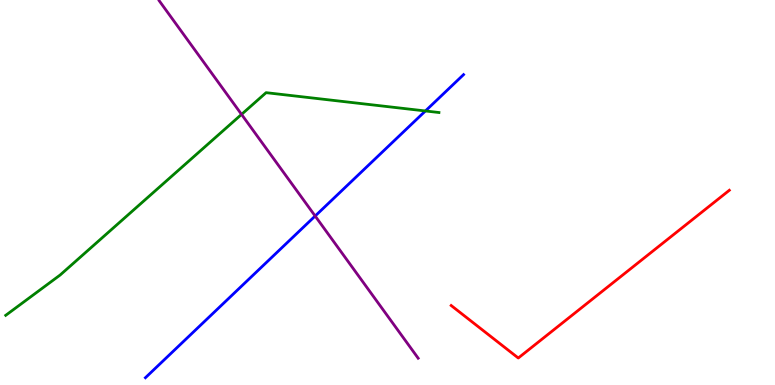[{'lines': ['blue', 'red'], 'intersections': []}, {'lines': ['green', 'red'], 'intersections': []}, {'lines': ['purple', 'red'], 'intersections': []}, {'lines': ['blue', 'green'], 'intersections': [{'x': 5.49, 'y': 7.12}]}, {'lines': ['blue', 'purple'], 'intersections': [{'x': 4.07, 'y': 4.39}]}, {'lines': ['green', 'purple'], 'intersections': [{'x': 3.12, 'y': 7.03}]}]